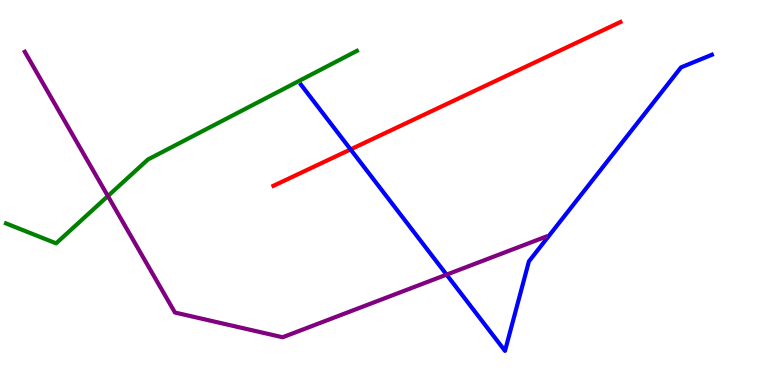[{'lines': ['blue', 'red'], 'intersections': [{'x': 4.52, 'y': 6.12}]}, {'lines': ['green', 'red'], 'intersections': []}, {'lines': ['purple', 'red'], 'intersections': []}, {'lines': ['blue', 'green'], 'intersections': []}, {'lines': ['blue', 'purple'], 'intersections': [{'x': 5.76, 'y': 2.87}]}, {'lines': ['green', 'purple'], 'intersections': [{'x': 1.39, 'y': 4.91}]}]